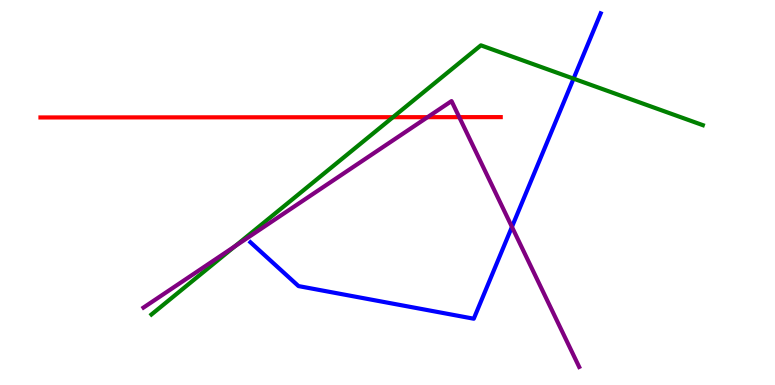[{'lines': ['blue', 'red'], 'intersections': []}, {'lines': ['green', 'red'], 'intersections': [{'x': 5.07, 'y': 6.96}]}, {'lines': ['purple', 'red'], 'intersections': [{'x': 5.52, 'y': 6.96}, {'x': 5.93, 'y': 6.96}]}, {'lines': ['blue', 'green'], 'intersections': [{'x': 7.4, 'y': 7.96}]}, {'lines': ['blue', 'purple'], 'intersections': [{'x': 6.61, 'y': 4.11}]}, {'lines': ['green', 'purple'], 'intersections': [{'x': 3.03, 'y': 3.6}]}]